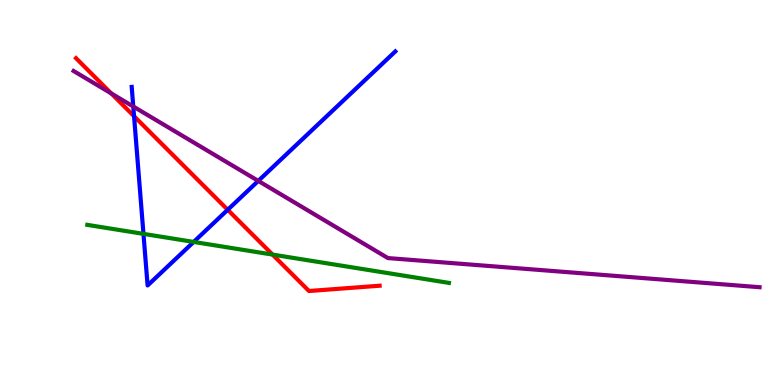[{'lines': ['blue', 'red'], 'intersections': [{'x': 1.73, 'y': 6.98}, {'x': 2.94, 'y': 4.55}]}, {'lines': ['green', 'red'], 'intersections': [{'x': 3.52, 'y': 3.39}]}, {'lines': ['purple', 'red'], 'intersections': [{'x': 1.44, 'y': 7.57}]}, {'lines': ['blue', 'green'], 'intersections': [{'x': 1.85, 'y': 3.93}, {'x': 2.5, 'y': 3.72}]}, {'lines': ['blue', 'purple'], 'intersections': [{'x': 1.72, 'y': 7.23}, {'x': 3.33, 'y': 5.3}]}, {'lines': ['green', 'purple'], 'intersections': []}]